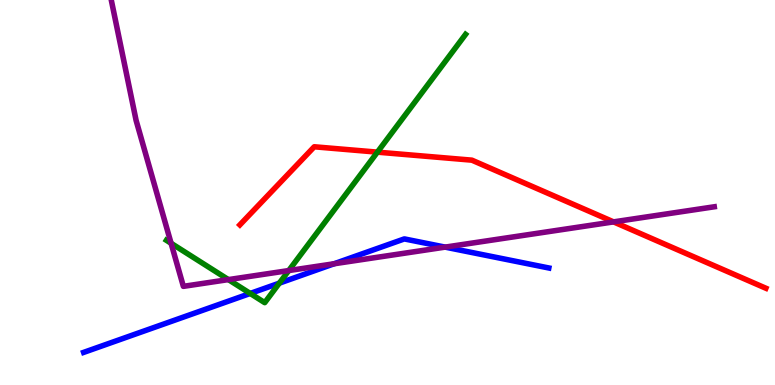[{'lines': ['blue', 'red'], 'intersections': []}, {'lines': ['green', 'red'], 'intersections': [{'x': 4.87, 'y': 6.05}]}, {'lines': ['purple', 'red'], 'intersections': [{'x': 7.92, 'y': 4.24}]}, {'lines': ['blue', 'green'], 'intersections': [{'x': 3.23, 'y': 2.38}, {'x': 3.6, 'y': 2.65}]}, {'lines': ['blue', 'purple'], 'intersections': [{'x': 4.31, 'y': 3.15}, {'x': 5.74, 'y': 3.58}]}, {'lines': ['green', 'purple'], 'intersections': [{'x': 2.21, 'y': 3.68}, {'x': 2.95, 'y': 2.74}, {'x': 3.73, 'y': 2.97}]}]